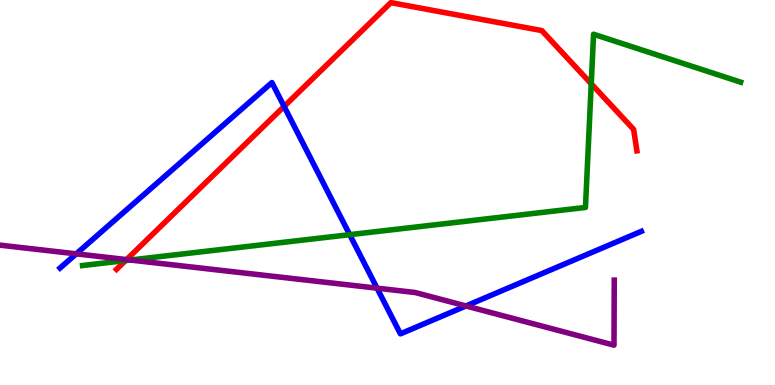[{'lines': ['blue', 'red'], 'intersections': [{'x': 3.67, 'y': 7.24}]}, {'lines': ['green', 'red'], 'intersections': [{'x': 1.62, 'y': 3.23}, {'x': 7.63, 'y': 7.82}]}, {'lines': ['purple', 'red'], 'intersections': [{'x': 1.63, 'y': 3.26}]}, {'lines': ['blue', 'green'], 'intersections': [{'x': 4.51, 'y': 3.9}]}, {'lines': ['blue', 'purple'], 'intersections': [{'x': 0.984, 'y': 3.41}, {'x': 4.87, 'y': 2.52}, {'x': 6.01, 'y': 2.05}]}, {'lines': ['green', 'purple'], 'intersections': [{'x': 1.68, 'y': 3.25}]}]